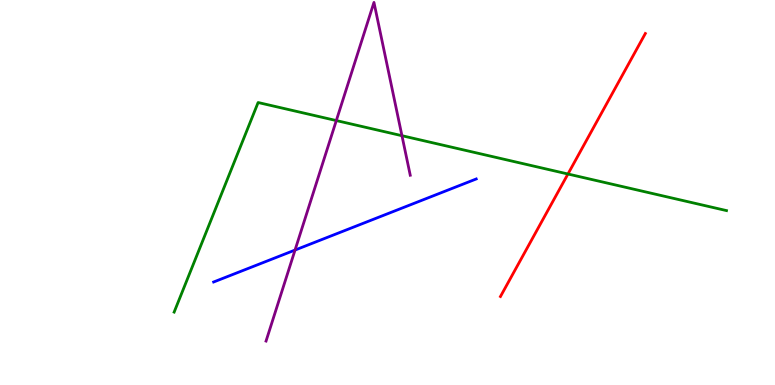[{'lines': ['blue', 'red'], 'intersections': []}, {'lines': ['green', 'red'], 'intersections': [{'x': 7.33, 'y': 5.48}]}, {'lines': ['purple', 'red'], 'intersections': []}, {'lines': ['blue', 'green'], 'intersections': []}, {'lines': ['blue', 'purple'], 'intersections': [{'x': 3.81, 'y': 3.51}]}, {'lines': ['green', 'purple'], 'intersections': [{'x': 4.34, 'y': 6.87}, {'x': 5.19, 'y': 6.48}]}]